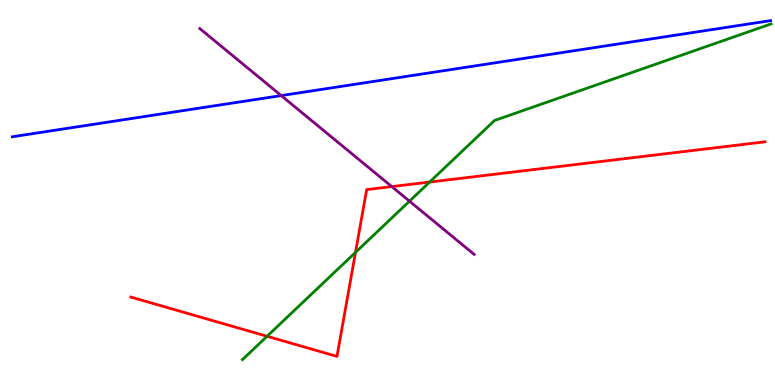[{'lines': ['blue', 'red'], 'intersections': []}, {'lines': ['green', 'red'], 'intersections': [{'x': 3.45, 'y': 1.27}, {'x': 4.59, 'y': 3.44}, {'x': 5.54, 'y': 5.27}]}, {'lines': ['purple', 'red'], 'intersections': [{'x': 5.06, 'y': 5.15}]}, {'lines': ['blue', 'green'], 'intersections': []}, {'lines': ['blue', 'purple'], 'intersections': [{'x': 3.63, 'y': 7.52}]}, {'lines': ['green', 'purple'], 'intersections': [{'x': 5.28, 'y': 4.77}]}]